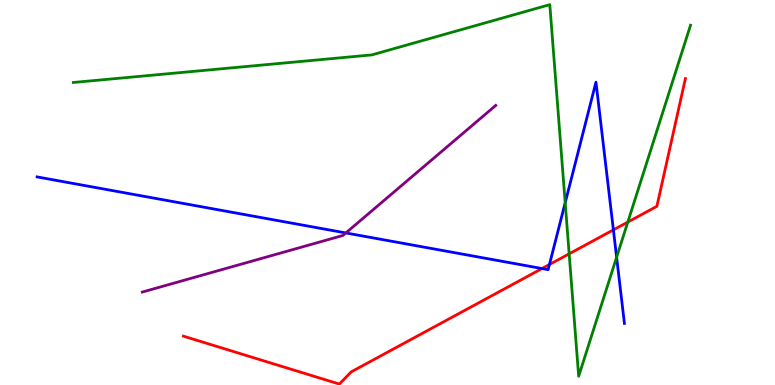[{'lines': ['blue', 'red'], 'intersections': [{'x': 6.99, 'y': 3.02}, {'x': 7.09, 'y': 3.13}, {'x': 7.91, 'y': 4.03}]}, {'lines': ['green', 'red'], 'intersections': [{'x': 7.34, 'y': 3.41}, {'x': 8.1, 'y': 4.23}]}, {'lines': ['purple', 'red'], 'intersections': []}, {'lines': ['blue', 'green'], 'intersections': [{'x': 7.29, 'y': 4.73}, {'x': 7.96, 'y': 3.32}]}, {'lines': ['blue', 'purple'], 'intersections': [{'x': 4.46, 'y': 3.95}]}, {'lines': ['green', 'purple'], 'intersections': []}]